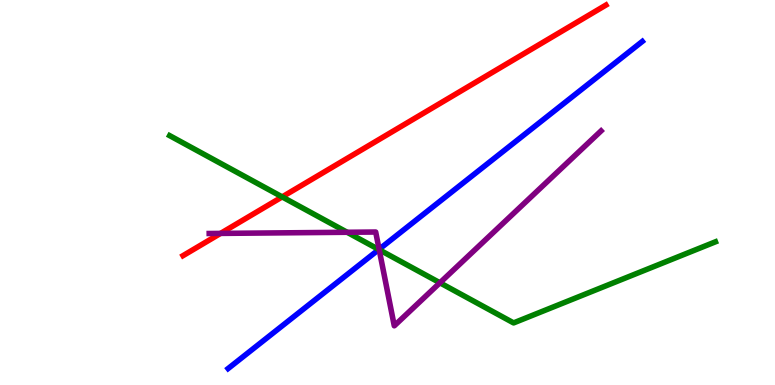[{'lines': ['blue', 'red'], 'intersections': []}, {'lines': ['green', 'red'], 'intersections': [{'x': 3.64, 'y': 4.89}]}, {'lines': ['purple', 'red'], 'intersections': [{'x': 2.85, 'y': 3.94}]}, {'lines': ['blue', 'green'], 'intersections': [{'x': 4.89, 'y': 3.52}]}, {'lines': ['blue', 'purple'], 'intersections': [{'x': 4.89, 'y': 3.52}]}, {'lines': ['green', 'purple'], 'intersections': [{'x': 4.48, 'y': 3.97}, {'x': 4.89, 'y': 3.51}, {'x': 5.68, 'y': 2.65}]}]